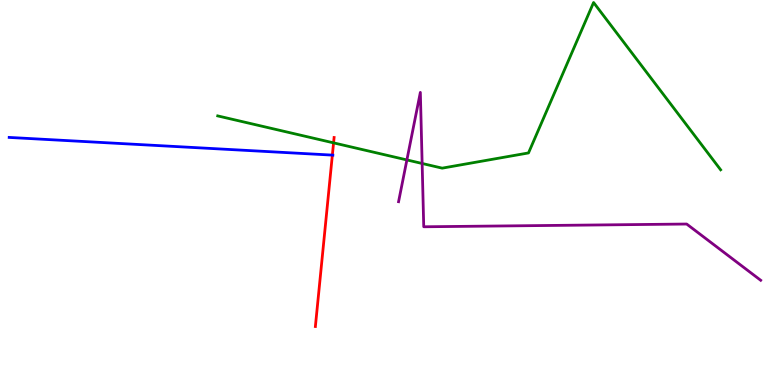[{'lines': ['blue', 'red'], 'intersections': [{'x': 4.29, 'y': 5.97}]}, {'lines': ['green', 'red'], 'intersections': [{'x': 4.3, 'y': 6.29}]}, {'lines': ['purple', 'red'], 'intersections': []}, {'lines': ['blue', 'green'], 'intersections': []}, {'lines': ['blue', 'purple'], 'intersections': []}, {'lines': ['green', 'purple'], 'intersections': [{'x': 5.25, 'y': 5.85}, {'x': 5.45, 'y': 5.75}]}]